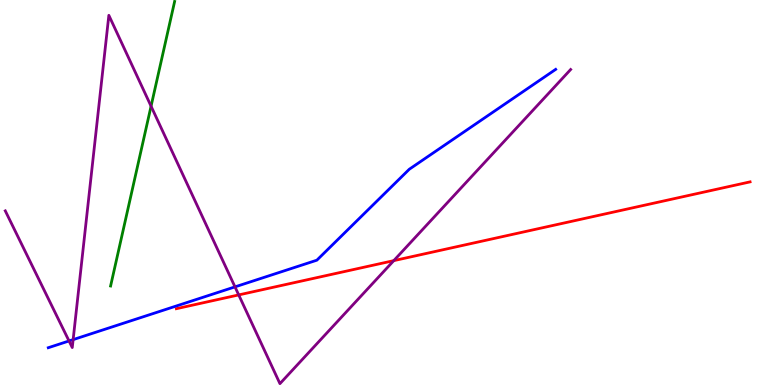[{'lines': ['blue', 'red'], 'intersections': []}, {'lines': ['green', 'red'], 'intersections': []}, {'lines': ['purple', 'red'], 'intersections': [{'x': 3.08, 'y': 2.34}, {'x': 5.08, 'y': 3.23}]}, {'lines': ['blue', 'green'], 'intersections': []}, {'lines': ['blue', 'purple'], 'intersections': [{'x': 0.891, 'y': 1.14}, {'x': 0.944, 'y': 1.18}, {'x': 3.03, 'y': 2.55}]}, {'lines': ['green', 'purple'], 'intersections': [{'x': 1.95, 'y': 7.24}]}]